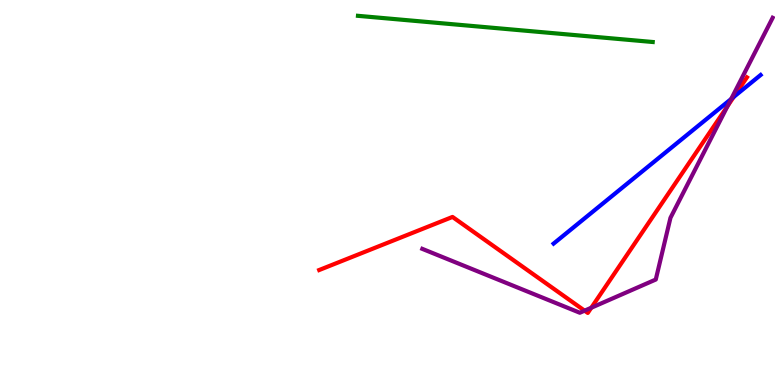[{'lines': ['blue', 'red'], 'intersections': [{'x': 9.47, 'y': 7.48}]}, {'lines': ['green', 'red'], 'intersections': []}, {'lines': ['purple', 'red'], 'intersections': [{'x': 7.54, 'y': 1.93}, {'x': 7.63, 'y': 2.01}, {'x': 9.39, 'y': 7.25}]}, {'lines': ['blue', 'green'], 'intersections': []}, {'lines': ['blue', 'purple'], 'intersections': [{'x': 9.43, 'y': 7.43}]}, {'lines': ['green', 'purple'], 'intersections': []}]